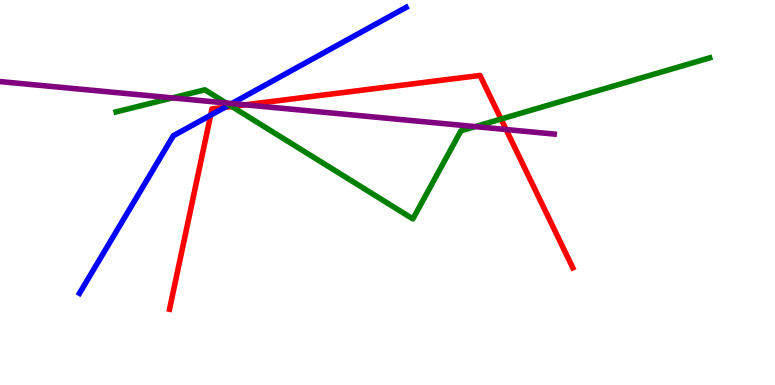[{'lines': ['blue', 'red'], 'intersections': [{'x': 2.72, 'y': 7.01}, {'x': 2.9, 'y': 7.21}]}, {'lines': ['green', 'red'], 'intersections': [{'x': 2.99, 'y': 7.23}, {'x': 6.47, 'y': 6.91}]}, {'lines': ['purple', 'red'], 'intersections': [{'x': 3.16, 'y': 7.28}, {'x': 6.53, 'y': 6.64}]}, {'lines': ['blue', 'green'], 'intersections': [{'x': 2.96, 'y': 7.27}]}, {'lines': ['blue', 'purple'], 'intersections': [{'x': 2.99, 'y': 7.31}]}, {'lines': ['green', 'purple'], 'intersections': [{'x': 2.22, 'y': 7.46}, {'x': 2.92, 'y': 7.32}, {'x': 6.13, 'y': 6.71}]}]